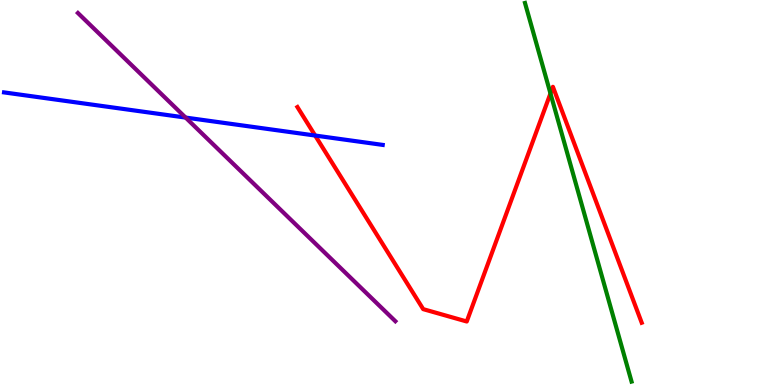[{'lines': ['blue', 'red'], 'intersections': [{'x': 4.07, 'y': 6.48}]}, {'lines': ['green', 'red'], 'intersections': [{'x': 7.1, 'y': 7.57}]}, {'lines': ['purple', 'red'], 'intersections': []}, {'lines': ['blue', 'green'], 'intersections': []}, {'lines': ['blue', 'purple'], 'intersections': [{'x': 2.39, 'y': 6.95}]}, {'lines': ['green', 'purple'], 'intersections': []}]